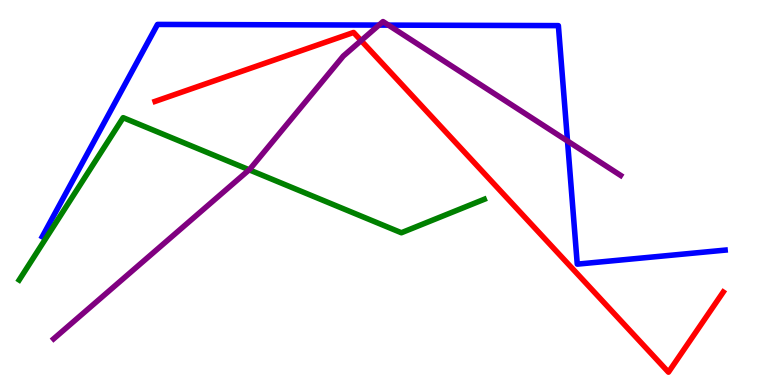[{'lines': ['blue', 'red'], 'intersections': []}, {'lines': ['green', 'red'], 'intersections': []}, {'lines': ['purple', 'red'], 'intersections': [{'x': 4.66, 'y': 8.95}]}, {'lines': ['blue', 'green'], 'intersections': []}, {'lines': ['blue', 'purple'], 'intersections': [{'x': 4.89, 'y': 9.35}, {'x': 5.01, 'y': 9.35}, {'x': 7.32, 'y': 6.34}]}, {'lines': ['green', 'purple'], 'intersections': [{'x': 3.22, 'y': 5.59}]}]